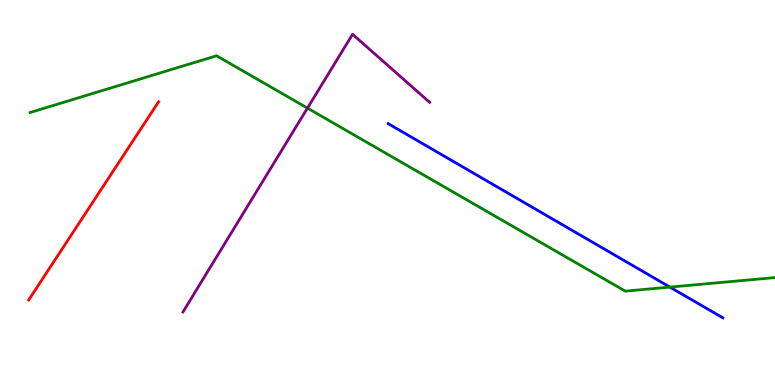[{'lines': ['blue', 'red'], 'intersections': []}, {'lines': ['green', 'red'], 'intersections': []}, {'lines': ['purple', 'red'], 'intersections': []}, {'lines': ['blue', 'green'], 'intersections': [{'x': 8.64, 'y': 2.54}]}, {'lines': ['blue', 'purple'], 'intersections': []}, {'lines': ['green', 'purple'], 'intersections': [{'x': 3.97, 'y': 7.19}]}]